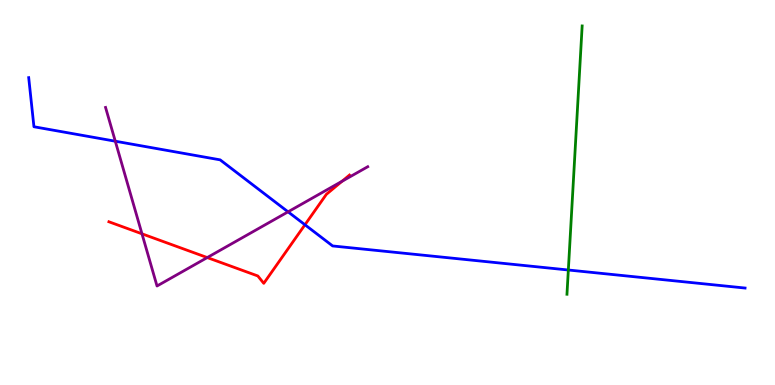[{'lines': ['blue', 'red'], 'intersections': [{'x': 3.93, 'y': 4.16}]}, {'lines': ['green', 'red'], 'intersections': []}, {'lines': ['purple', 'red'], 'intersections': [{'x': 1.83, 'y': 3.93}, {'x': 2.67, 'y': 3.31}, {'x': 4.41, 'y': 5.29}]}, {'lines': ['blue', 'green'], 'intersections': [{'x': 7.33, 'y': 2.99}]}, {'lines': ['blue', 'purple'], 'intersections': [{'x': 1.49, 'y': 6.33}, {'x': 3.72, 'y': 4.5}]}, {'lines': ['green', 'purple'], 'intersections': []}]